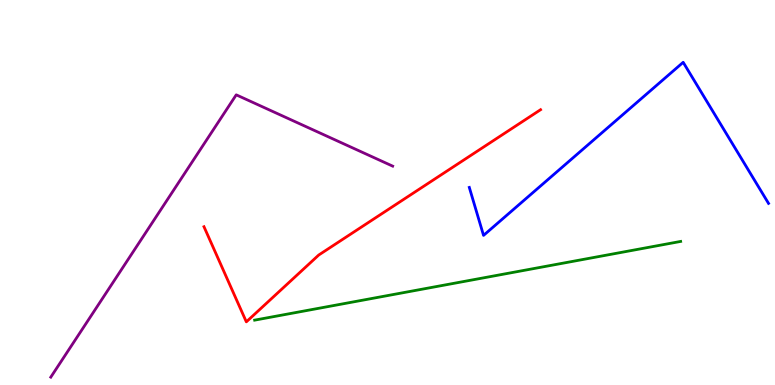[{'lines': ['blue', 'red'], 'intersections': []}, {'lines': ['green', 'red'], 'intersections': []}, {'lines': ['purple', 'red'], 'intersections': []}, {'lines': ['blue', 'green'], 'intersections': []}, {'lines': ['blue', 'purple'], 'intersections': []}, {'lines': ['green', 'purple'], 'intersections': []}]